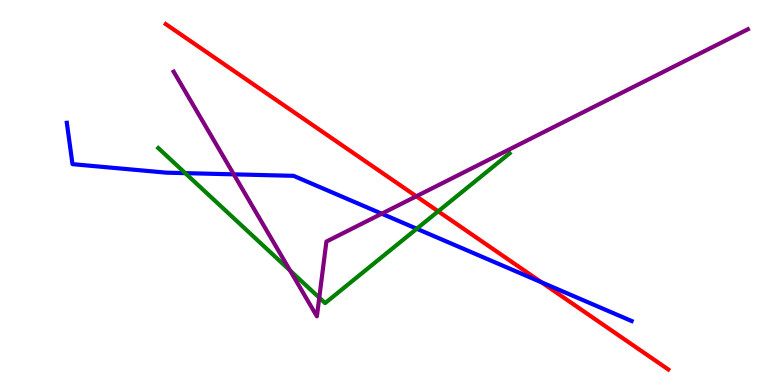[{'lines': ['blue', 'red'], 'intersections': [{'x': 6.99, 'y': 2.67}]}, {'lines': ['green', 'red'], 'intersections': [{'x': 5.65, 'y': 4.51}]}, {'lines': ['purple', 'red'], 'intersections': [{'x': 5.37, 'y': 4.9}]}, {'lines': ['blue', 'green'], 'intersections': [{'x': 2.39, 'y': 5.5}, {'x': 5.38, 'y': 4.06}]}, {'lines': ['blue', 'purple'], 'intersections': [{'x': 3.02, 'y': 5.47}, {'x': 4.93, 'y': 4.45}]}, {'lines': ['green', 'purple'], 'intersections': [{'x': 3.74, 'y': 2.97}, {'x': 4.12, 'y': 2.27}]}]